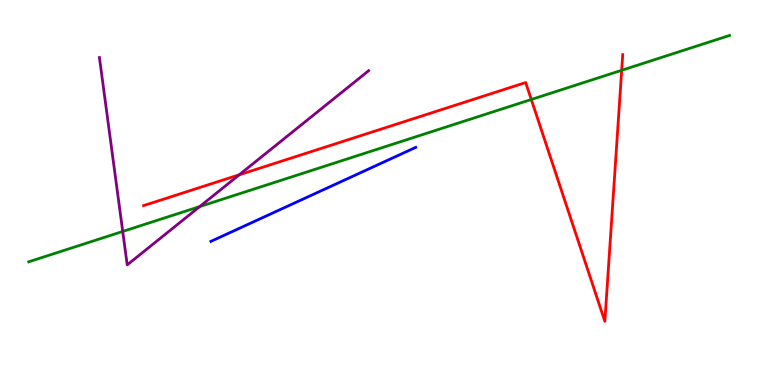[{'lines': ['blue', 'red'], 'intersections': []}, {'lines': ['green', 'red'], 'intersections': [{'x': 6.86, 'y': 7.42}, {'x': 8.02, 'y': 8.17}]}, {'lines': ['purple', 'red'], 'intersections': [{'x': 3.09, 'y': 5.46}]}, {'lines': ['blue', 'green'], 'intersections': []}, {'lines': ['blue', 'purple'], 'intersections': []}, {'lines': ['green', 'purple'], 'intersections': [{'x': 1.58, 'y': 3.99}, {'x': 2.58, 'y': 4.63}]}]